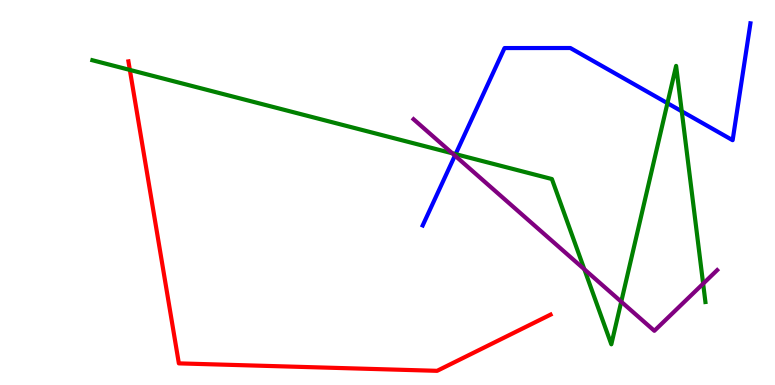[{'lines': ['blue', 'red'], 'intersections': []}, {'lines': ['green', 'red'], 'intersections': [{'x': 1.68, 'y': 8.18}]}, {'lines': ['purple', 'red'], 'intersections': []}, {'lines': ['blue', 'green'], 'intersections': [{'x': 5.88, 'y': 6.0}, {'x': 8.61, 'y': 7.32}, {'x': 8.8, 'y': 7.11}]}, {'lines': ['blue', 'purple'], 'intersections': [{'x': 5.87, 'y': 5.96}]}, {'lines': ['green', 'purple'], 'intersections': [{'x': 5.84, 'y': 6.02}, {'x': 7.54, 'y': 3.01}, {'x': 8.02, 'y': 2.16}, {'x': 9.07, 'y': 2.63}]}]